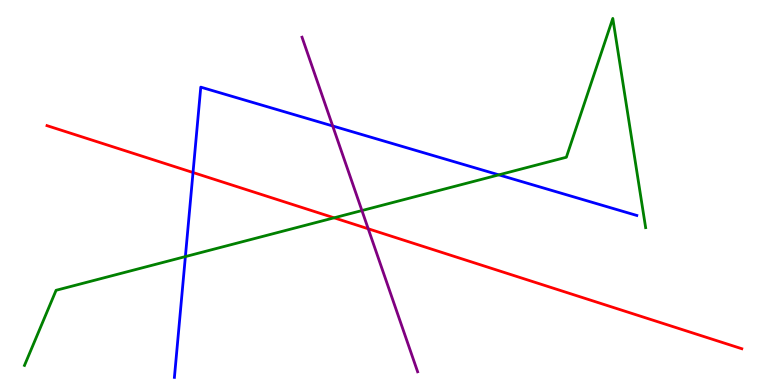[{'lines': ['blue', 'red'], 'intersections': [{'x': 2.49, 'y': 5.52}]}, {'lines': ['green', 'red'], 'intersections': [{'x': 4.31, 'y': 4.34}]}, {'lines': ['purple', 'red'], 'intersections': [{'x': 4.75, 'y': 4.06}]}, {'lines': ['blue', 'green'], 'intersections': [{'x': 2.39, 'y': 3.34}, {'x': 6.44, 'y': 5.46}]}, {'lines': ['blue', 'purple'], 'intersections': [{'x': 4.29, 'y': 6.73}]}, {'lines': ['green', 'purple'], 'intersections': [{'x': 4.67, 'y': 4.53}]}]